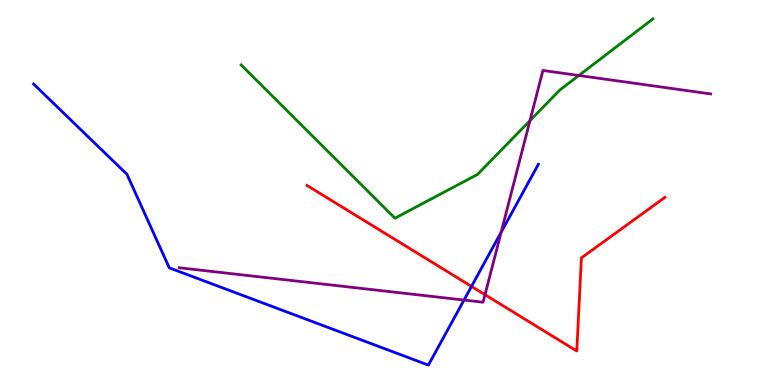[{'lines': ['blue', 'red'], 'intersections': [{'x': 6.08, 'y': 2.56}]}, {'lines': ['green', 'red'], 'intersections': []}, {'lines': ['purple', 'red'], 'intersections': [{'x': 6.26, 'y': 2.35}]}, {'lines': ['blue', 'green'], 'intersections': []}, {'lines': ['blue', 'purple'], 'intersections': [{'x': 5.99, 'y': 2.21}, {'x': 6.47, 'y': 3.97}]}, {'lines': ['green', 'purple'], 'intersections': [{'x': 6.84, 'y': 6.87}, {'x': 7.47, 'y': 8.04}]}]